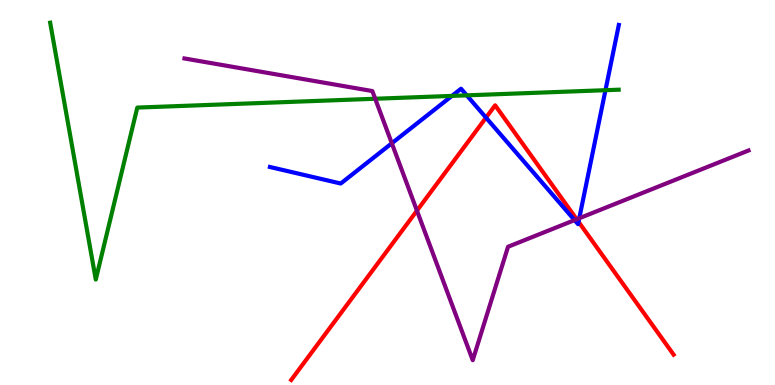[{'lines': ['blue', 'red'], 'intersections': [{'x': 6.27, 'y': 6.94}, {'x': 7.47, 'y': 4.24}]}, {'lines': ['green', 'red'], 'intersections': []}, {'lines': ['purple', 'red'], 'intersections': [{'x': 5.38, 'y': 4.53}, {'x': 7.44, 'y': 4.3}]}, {'lines': ['blue', 'green'], 'intersections': [{'x': 5.83, 'y': 7.51}, {'x': 6.02, 'y': 7.52}, {'x': 7.81, 'y': 7.66}]}, {'lines': ['blue', 'purple'], 'intersections': [{'x': 5.06, 'y': 6.28}, {'x': 7.41, 'y': 4.28}, {'x': 7.47, 'y': 4.33}]}, {'lines': ['green', 'purple'], 'intersections': [{'x': 4.84, 'y': 7.44}]}]